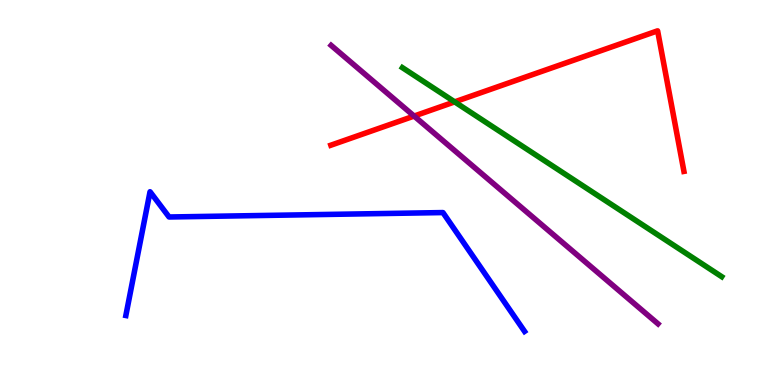[{'lines': ['blue', 'red'], 'intersections': []}, {'lines': ['green', 'red'], 'intersections': [{'x': 5.87, 'y': 7.35}]}, {'lines': ['purple', 'red'], 'intersections': [{'x': 5.34, 'y': 6.99}]}, {'lines': ['blue', 'green'], 'intersections': []}, {'lines': ['blue', 'purple'], 'intersections': []}, {'lines': ['green', 'purple'], 'intersections': []}]